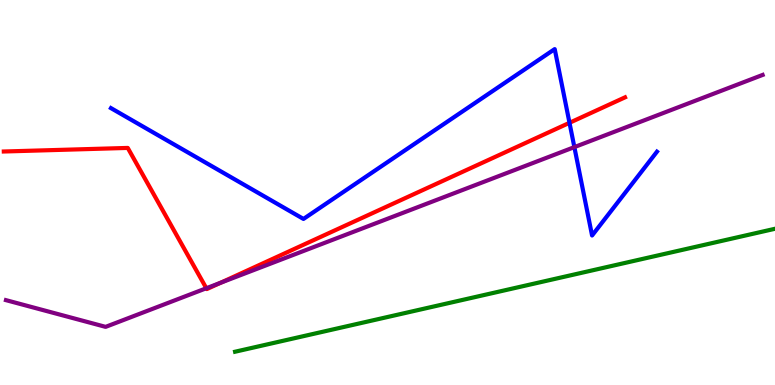[{'lines': ['blue', 'red'], 'intersections': [{'x': 7.35, 'y': 6.81}]}, {'lines': ['green', 'red'], 'intersections': []}, {'lines': ['purple', 'red'], 'intersections': [{'x': 2.66, 'y': 2.51}, {'x': 2.84, 'y': 2.65}]}, {'lines': ['blue', 'green'], 'intersections': []}, {'lines': ['blue', 'purple'], 'intersections': [{'x': 7.41, 'y': 6.18}]}, {'lines': ['green', 'purple'], 'intersections': []}]